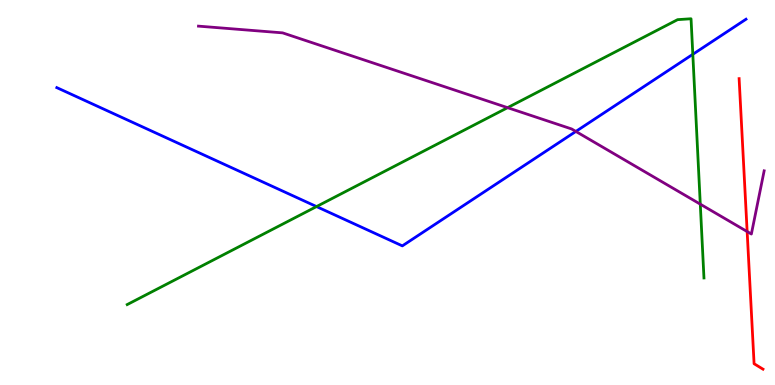[{'lines': ['blue', 'red'], 'intersections': []}, {'lines': ['green', 'red'], 'intersections': []}, {'lines': ['purple', 'red'], 'intersections': [{'x': 9.64, 'y': 3.99}]}, {'lines': ['blue', 'green'], 'intersections': [{'x': 4.08, 'y': 4.63}, {'x': 8.94, 'y': 8.59}]}, {'lines': ['blue', 'purple'], 'intersections': [{'x': 7.43, 'y': 6.59}]}, {'lines': ['green', 'purple'], 'intersections': [{'x': 6.55, 'y': 7.2}, {'x': 9.04, 'y': 4.7}]}]